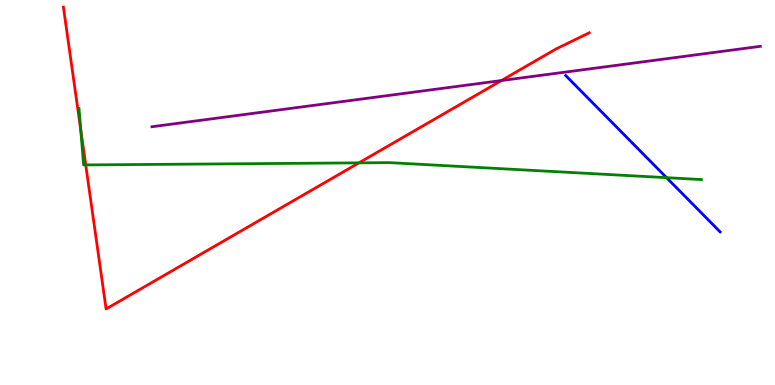[{'lines': ['blue', 'red'], 'intersections': []}, {'lines': ['green', 'red'], 'intersections': [{'x': 1.04, 'y': 6.64}, {'x': 1.11, 'y': 5.72}, {'x': 4.63, 'y': 5.77}]}, {'lines': ['purple', 'red'], 'intersections': [{'x': 6.47, 'y': 7.91}]}, {'lines': ['blue', 'green'], 'intersections': [{'x': 8.6, 'y': 5.39}]}, {'lines': ['blue', 'purple'], 'intersections': []}, {'lines': ['green', 'purple'], 'intersections': []}]